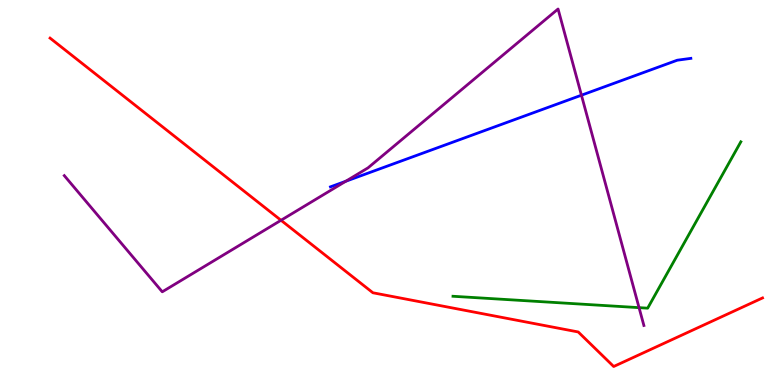[{'lines': ['blue', 'red'], 'intersections': []}, {'lines': ['green', 'red'], 'intersections': []}, {'lines': ['purple', 'red'], 'intersections': [{'x': 3.63, 'y': 4.28}]}, {'lines': ['blue', 'green'], 'intersections': []}, {'lines': ['blue', 'purple'], 'intersections': [{'x': 4.46, 'y': 5.29}, {'x': 7.5, 'y': 7.53}]}, {'lines': ['green', 'purple'], 'intersections': [{'x': 8.25, 'y': 2.01}]}]